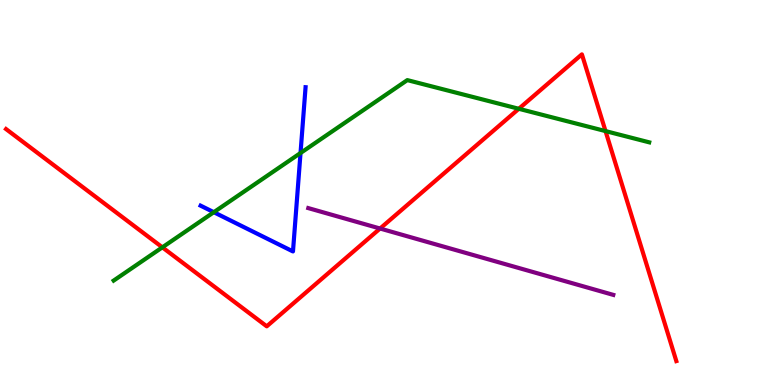[{'lines': ['blue', 'red'], 'intersections': []}, {'lines': ['green', 'red'], 'intersections': [{'x': 2.09, 'y': 3.58}, {'x': 6.69, 'y': 7.17}, {'x': 7.81, 'y': 6.59}]}, {'lines': ['purple', 'red'], 'intersections': [{'x': 4.9, 'y': 4.06}]}, {'lines': ['blue', 'green'], 'intersections': [{'x': 2.76, 'y': 4.49}, {'x': 3.88, 'y': 6.03}]}, {'lines': ['blue', 'purple'], 'intersections': []}, {'lines': ['green', 'purple'], 'intersections': []}]